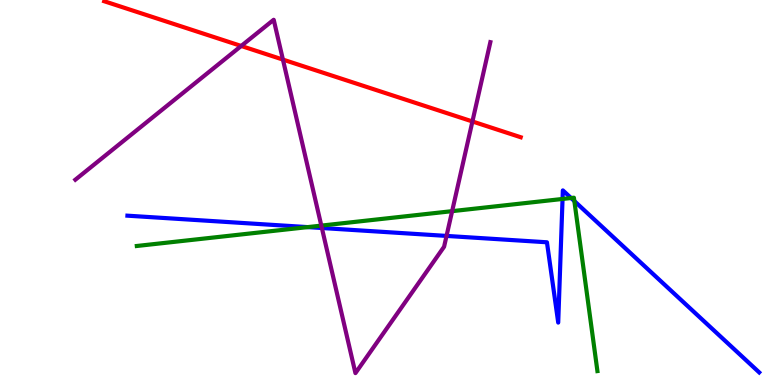[{'lines': ['blue', 'red'], 'intersections': []}, {'lines': ['green', 'red'], 'intersections': []}, {'lines': ['purple', 'red'], 'intersections': [{'x': 3.11, 'y': 8.81}, {'x': 3.65, 'y': 8.45}, {'x': 6.1, 'y': 6.85}]}, {'lines': ['blue', 'green'], 'intersections': [{'x': 3.97, 'y': 4.1}, {'x': 7.26, 'y': 4.83}, {'x': 7.37, 'y': 4.86}, {'x': 7.41, 'y': 4.78}]}, {'lines': ['blue', 'purple'], 'intersections': [{'x': 4.15, 'y': 4.08}, {'x': 5.76, 'y': 3.87}]}, {'lines': ['green', 'purple'], 'intersections': [{'x': 4.15, 'y': 4.14}, {'x': 5.83, 'y': 4.52}]}]